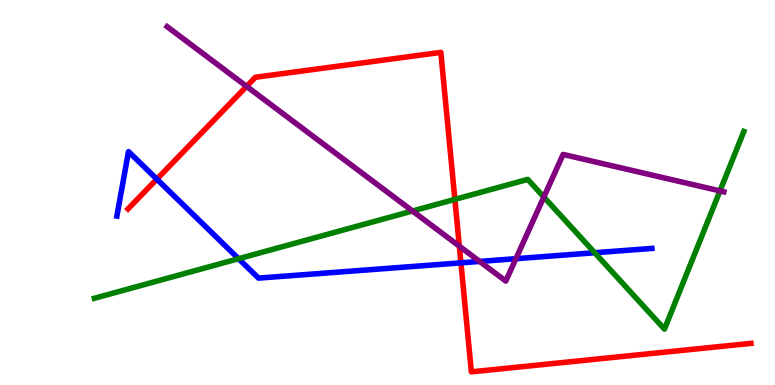[{'lines': ['blue', 'red'], 'intersections': [{'x': 2.02, 'y': 5.35}, {'x': 5.95, 'y': 3.17}]}, {'lines': ['green', 'red'], 'intersections': [{'x': 5.87, 'y': 4.82}]}, {'lines': ['purple', 'red'], 'intersections': [{'x': 3.18, 'y': 7.76}, {'x': 5.93, 'y': 3.61}]}, {'lines': ['blue', 'green'], 'intersections': [{'x': 3.08, 'y': 3.28}, {'x': 7.67, 'y': 3.44}]}, {'lines': ['blue', 'purple'], 'intersections': [{'x': 6.19, 'y': 3.21}, {'x': 6.66, 'y': 3.28}]}, {'lines': ['green', 'purple'], 'intersections': [{'x': 5.32, 'y': 4.52}, {'x': 7.02, 'y': 4.88}, {'x': 9.29, 'y': 5.04}]}]